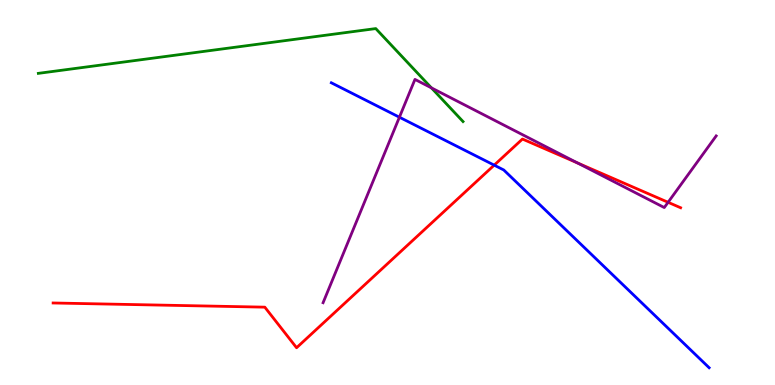[{'lines': ['blue', 'red'], 'intersections': [{'x': 6.38, 'y': 5.71}]}, {'lines': ['green', 'red'], 'intersections': []}, {'lines': ['purple', 'red'], 'intersections': [{'x': 7.45, 'y': 5.77}, {'x': 8.62, 'y': 4.75}]}, {'lines': ['blue', 'green'], 'intersections': []}, {'lines': ['blue', 'purple'], 'intersections': [{'x': 5.15, 'y': 6.96}]}, {'lines': ['green', 'purple'], 'intersections': [{'x': 5.57, 'y': 7.72}]}]